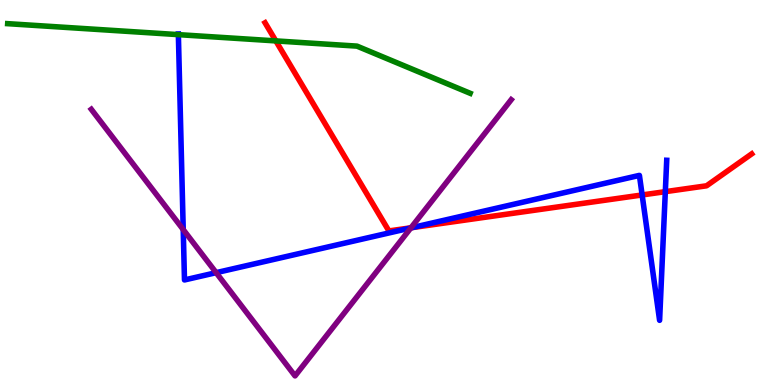[{'lines': ['blue', 'red'], 'intersections': [{'x': 5.32, 'y': 4.09}, {'x': 8.29, 'y': 4.94}, {'x': 8.58, 'y': 5.02}]}, {'lines': ['green', 'red'], 'intersections': [{'x': 3.56, 'y': 8.94}]}, {'lines': ['purple', 'red'], 'intersections': [{'x': 5.3, 'y': 4.08}]}, {'lines': ['blue', 'green'], 'intersections': [{'x': 2.3, 'y': 9.1}]}, {'lines': ['blue', 'purple'], 'intersections': [{'x': 2.36, 'y': 4.04}, {'x': 2.79, 'y': 2.92}, {'x': 5.3, 'y': 4.08}]}, {'lines': ['green', 'purple'], 'intersections': []}]